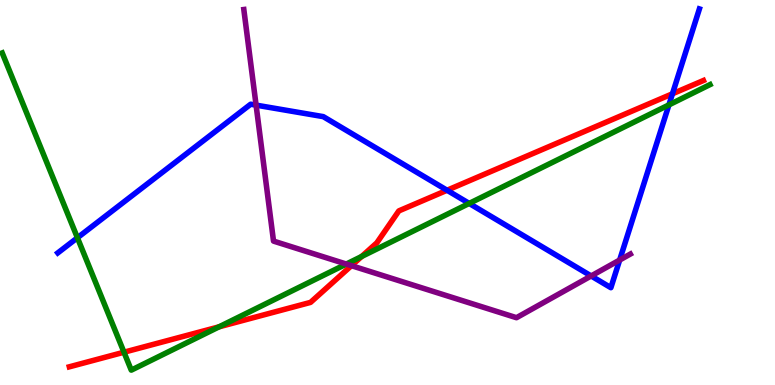[{'lines': ['blue', 'red'], 'intersections': [{'x': 5.77, 'y': 5.06}, {'x': 8.68, 'y': 7.56}]}, {'lines': ['green', 'red'], 'intersections': [{'x': 1.6, 'y': 0.851}, {'x': 2.83, 'y': 1.51}, {'x': 4.67, 'y': 3.34}]}, {'lines': ['purple', 'red'], 'intersections': [{'x': 4.53, 'y': 3.1}]}, {'lines': ['blue', 'green'], 'intersections': [{'x': 0.999, 'y': 3.82}, {'x': 6.05, 'y': 4.72}, {'x': 8.63, 'y': 7.28}]}, {'lines': ['blue', 'purple'], 'intersections': [{'x': 3.3, 'y': 7.27}, {'x': 7.63, 'y': 2.83}, {'x': 8.0, 'y': 3.25}]}, {'lines': ['green', 'purple'], 'intersections': [{'x': 4.47, 'y': 3.14}]}]